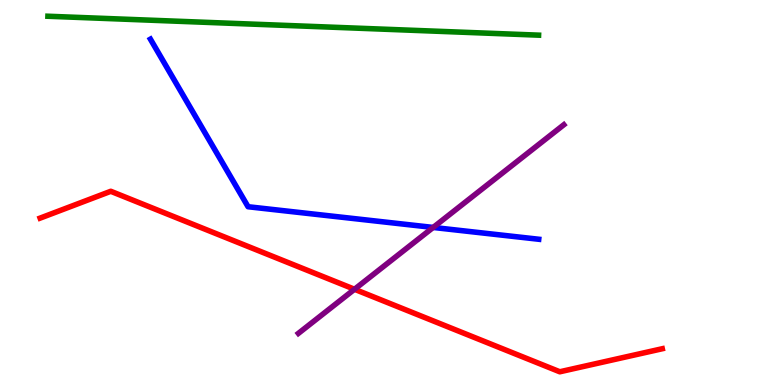[{'lines': ['blue', 'red'], 'intersections': []}, {'lines': ['green', 'red'], 'intersections': []}, {'lines': ['purple', 'red'], 'intersections': [{'x': 4.57, 'y': 2.49}]}, {'lines': ['blue', 'green'], 'intersections': []}, {'lines': ['blue', 'purple'], 'intersections': [{'x': 5.59, 'y': 4.09}]}, {'lines': ['green', 'purple'], 'intersections': []}]